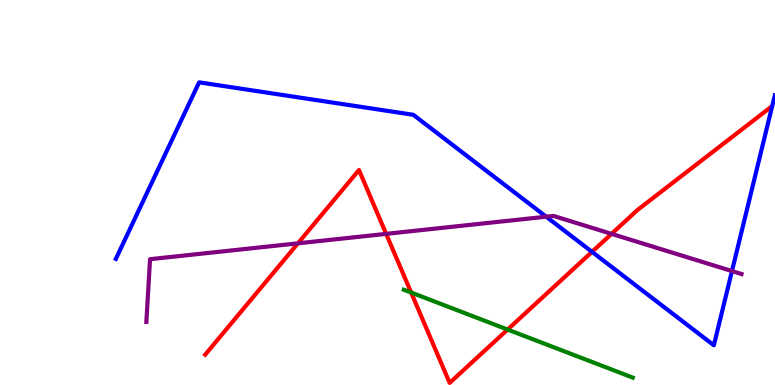[{'lines': ['blue', 'red'], 'intersections': [{'x': 7.64, 'y': 3.46}]}, {'lines': ['green', 'red'], 'intersections': [{'x': 5.31, 'y': 2.4}, {'x': 6.55, 'y': 1.44}]}, {'lines': ['purple', 'red'], 'intersections': [{'x': 3.84, 'y': 3.68}, {'x': 4.98, 'y': 3.93}, {'x': 7.89, 'y': 3.93}]}, {'lines': ['blue', 'green'], 'intersections': []}, {'lines': ['blue', 'purple'], 'intersections': [{'x': 7.05, 'y': 4.37}, {'x': 9.44, 'y': 2.96}]}, {'lines': ['green', 'purple'], 'intersections': []}]